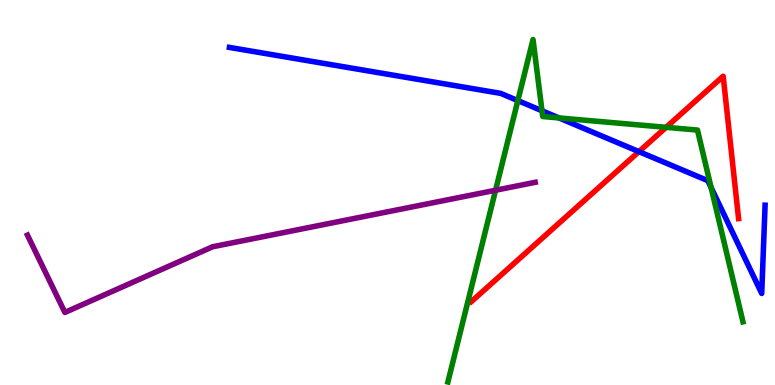[{'lines': ['blue', 'red'], 'intersections': [{'x': 8.24, 'y': 6.06}]}, {'lines': ['green', 'red'], 'intersections': [{'x': 8.59, 'y': 6.69}]}, {'lines': ['purple', 'red'], 'intersections': []}, {'lines': ['blue', 'green'], 'intersections': [{'x': 6.68, 'y': 7.39}, {'x': 6.99, 'y': 7.12}, {'x': 7.21, 'y': 6.94}, {'x': 9.18, 'y': 5.13}]}, {'lines': ['blue', 'purple'], 'intersections': []}, {'lines': ['green', 'purple'], 'intersections': [{'x': 6.39, 'y': 5.06}]}]